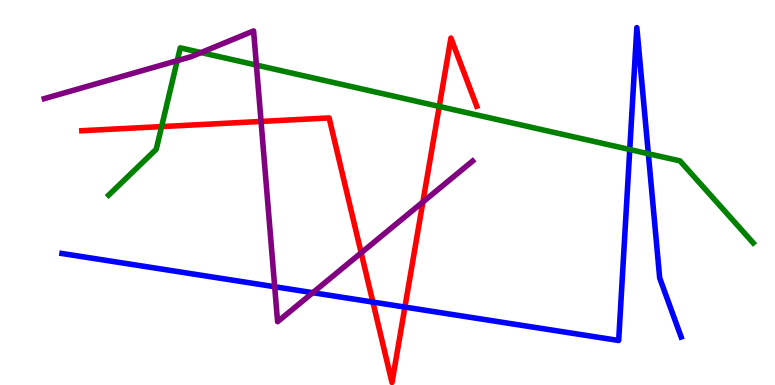[{'lines': ['blue', 'red'], 'intersections': [{'x': 4.81, 'y': 2.15}, {'x': 5.22, 'y': 2.02}]}, {'lines': ['green', 'red'], 'intersections': [{'x': 2.09, 'y': 6.71}, {'x': 5.67, 'y': 7.24}]}, {'lines': ['purple', 'red'], 'intersections': [{'x': 3.37, 'y': 6.85}, {'x': 4.66, 'y': 3.43}, {'x': 5.46, 'y': 4.75}]}, {'lines': ['blue', 'green'], 'intersections': [{'x': 8.13, 'y': 6.12}, {'x': 8.37, 'y': 6.01}]}, {'lines': ['blue', 'purple'], 'intersections': [{'x': 3.54, 'y': 2.55}, {'x': 4.04, 'y': 2.4}]}, {'lines': ['green', 'purple'], 'intersections': [{'x': 2.29, 'y': 8.42}, {'x': 2.59, 'y': 8.63}, {'x': 3.31, 'y': 8.31}]}]